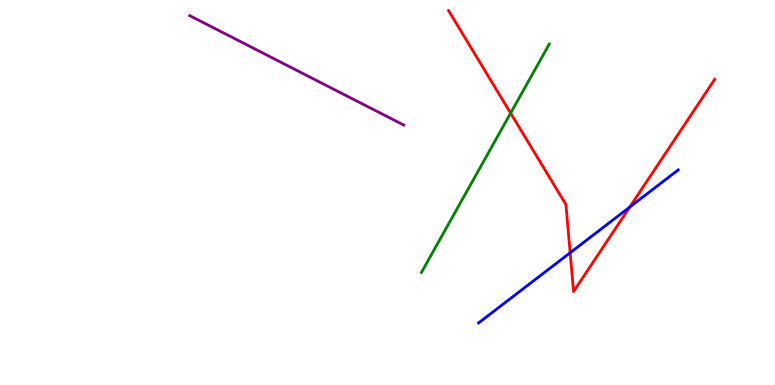[{'lines': ['blue', 'red'], 'intersections': [{'x': 7.36, 'y': 3.44}, {'x': 8.13, 'y': 4.62}]}, {'lines': ['green', 'red'], 'intersections': [{'x': 6.59, 'y': 7.06}]}, {'lines': ['purple', 'red'], 'intersections': []}, {'lines': ['blue', 'green'], 'intersections': []}, {'lines': ['blue', 'purple'], 'intersections': []}, {'lines': ['green', 'purple'], 'intersections': []}]